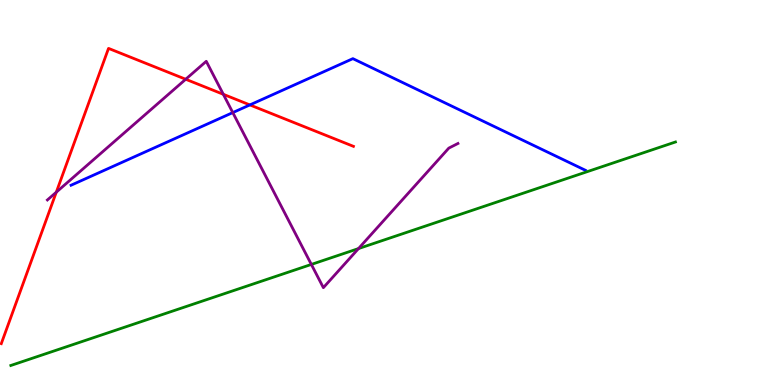[{'lines': ['blue', 'red'], 'intersections': [{'x': 3.22, 'y': 7.27}]}, {'lines': ['green', 'red'], 'intersections': []}, {'lines': ['purple', 'red'], 'intersections': [{'x': 0.726, 'y': 5.01}, {'x': 2.4, 'y': 7.94}, {'x': 2.88, 'y': 7.55}]}, {'lines': ['blue', 'green'], 'intersections': []}, {'lines': ['blue', 'purple'], 'intersections': [{'x': 3.0, 'y': 7.08}]}, {'lines': ['green', 'purple'], 'intersections': [{'x': 4.02, 'y': 3.13}, {'x': 4.63, 'y': 3.54}]}]